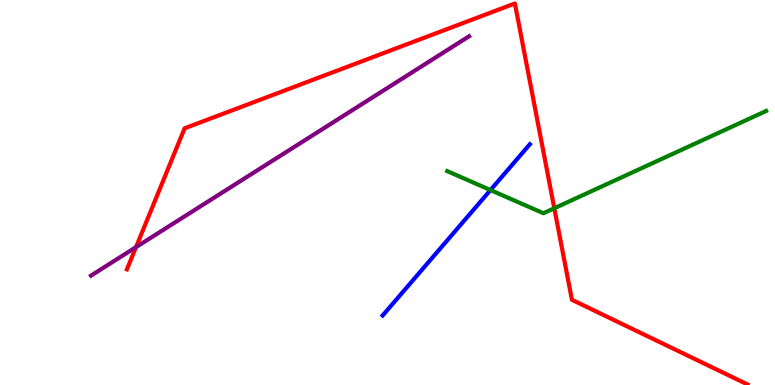[{'lines': ['blue', 'red'], 'intersections': []}, {'lines': ['green', 'red'], 'intersections': [{'x': 7.15, 'y': 4.59}]}, {'lines': ['purple', 'red'], 'intersections': [{'x': 1.75, 'y': 3.58}]}, {'lines': ['blue', 'green'], 'intersections': [{'x': 6.33, 'y': 5.06}]}, {'lines': ['blue', 'purple'], 'intersections': []}, {'lines': ['green', 'purple'], 'intersections': []}]